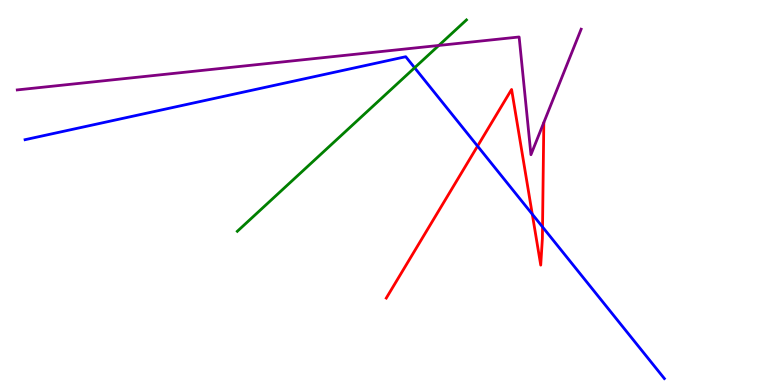[{'lines': ['blue', 'red'], 'intersections': [{'x': 6.16, 'y': 6.21}, {'x': 6.87, 'y': 4.44}, {'x': 7.0, 'y': 4.11}]}, {'lines': ['green', 'red'], 'intersections': []}, {'lines': ['purple', 'red'], 'intersections': []}, {'lines': ['blue', 'green'], 'intersections': [{'x': 5.35, 'y': 8.24}]}, {'lines': ['blue', 'purple'], 'intersections': []}, {'lines': ['green', 'purple'], 'intersections': [{'x': 5.66, 'y': 8.82}]}]